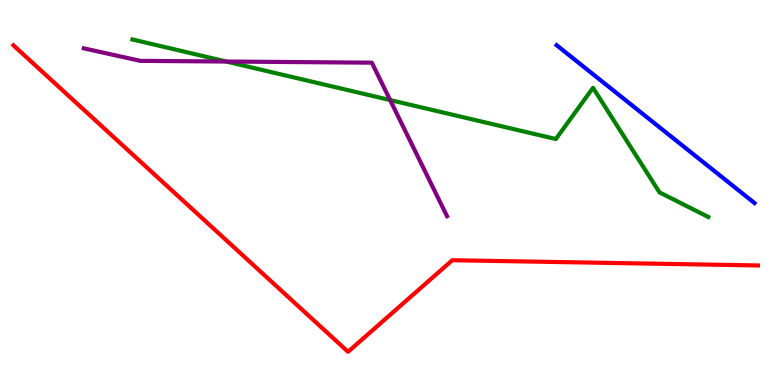[{'lines': ['blue', 'red'], 'intersections': []}, {'lines': ['green', 'red'], 'intersections': []}, {'lines': ['purple', 'red'], 'intersections': []}, {'lines': ['blue', 'green'], 'intersections': []}, {'lines': ['blue', 'purple'], 'intersections': []}, {'lines': ['green', 'purple'], 'intersections': [{'x': 2.92, 'y': 8.4}, {'x': 5.03, 'y': 7.4}]}]